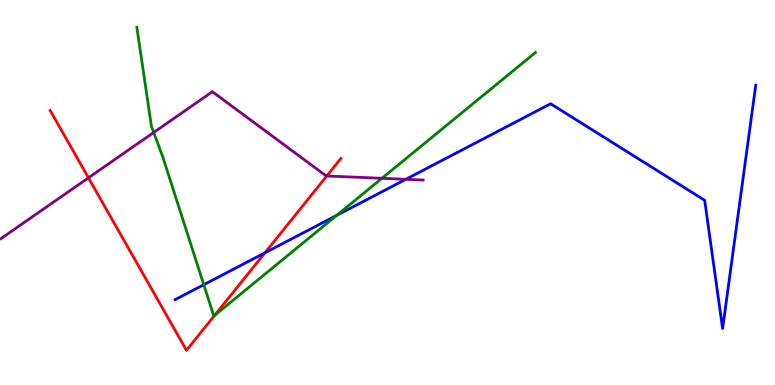[{'lines': ['blue', 'red'], 'intersections': [{'x': 3.42, 'y': 3.43}]}, {'lines': ['green', 'red'], 'intersections': [{'x': 2.77, 'y': 1.81}]}, {'lines': ['purple', 'red'], 'intersections': [{'x': 1.14, 'y': 5.38}, {'x': 4.22, 'y': 5.43}]}, {'lines': ['blue', 'green'], 'intersections': [{'x': 2.63, 'y': 2.6}, {'x': 4.34, 'y': 4.41}]}, {'lines': ['blue', 'purple'], 'intersections': [{'x': 5.24, 'y': 5.34}]}, {'lines': ['green', 'purple'], 'intersections': [{'x': 1.98, 'y': 6.56}, {'x': 4.93, 'y': 5.37}]}]